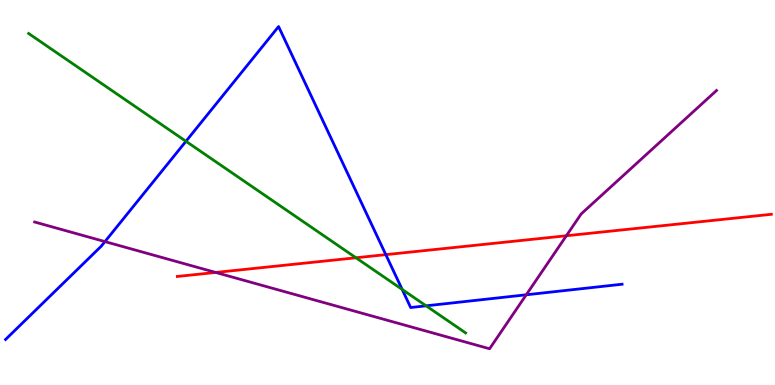[{'lines': ['blue', 'red'], 'intersections': [{'x': 4.98, 'y': 3.39}]}, {'lines': ['green', 'red'], 'intersections': [{'x': 4.59, 'y': 3.3}]}, {'lines': ['purple', 'red'], 'intersections': [{'x': 2.78, 'y': 2.92}, {'x': 7.31, 'y': 3.88}]}, {'lines': ['blue', 'green'], 'intersections': [{'x': 2.4, 'y': 6.33}, {'x': 5.19, 'y': 2.48}, {'x': 5.5, 'y': 2.06}]}, {'lines': ['blue', 'purple'], 'intersections': [{'x': 1.35, 'y': 3.72}, {'x': 6.79, 'y': 2.34}]}, {'lines': ['green', 'purple'], 'intersections': []}]